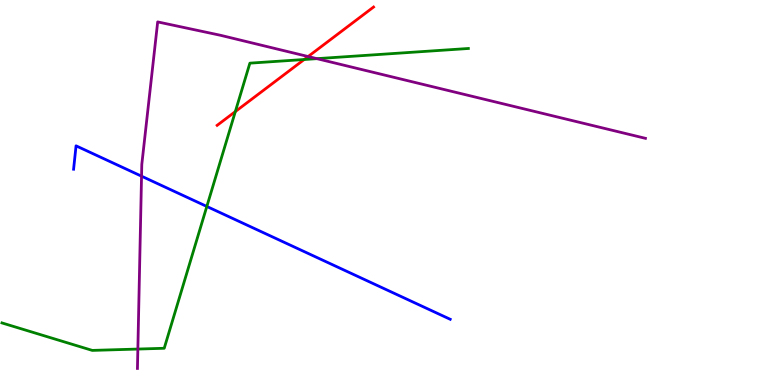[{'lines': ['blue', 'red'], 'intersections': []}, {'lines': ['green', 'red'], 'intersections': [{'x': 3.04, 'y': 7.1}, {'x': 3.92, 'y': 8.45}]}, {'lines': ['purple', 'red'], 'intersections': [{'x': 3.98, 'y': 8.53}]}, {'lines': ['blue', 'green'], 'intersections': [{'x': 2.67, 'y': 4.64}]}, {'lines': ['blue', 'purple'], 'intersections': [{'x': 1.83, 'y': 5.42}]}, {'lines': ['green', 'purple'], 'intersections': [{'x': 1.78, 'y': 0.934}, {'x': 4.09, 'y': 8.48}]}]